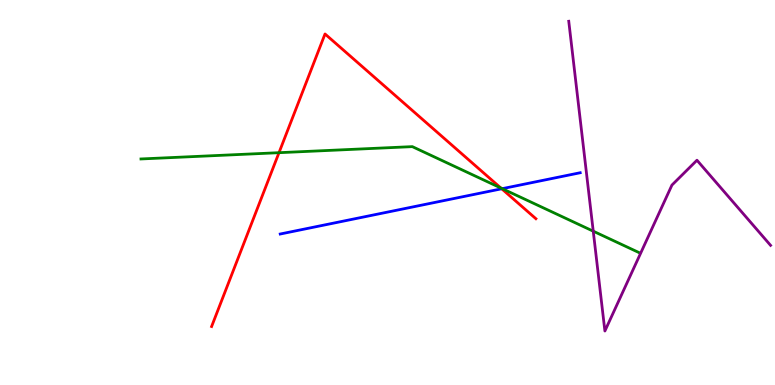[{'lines': ['blue', 'red'], 'intersections': [{'x': 6.47, 'y': 5.1}]}, {'lines': ['green', 'red'], 'intersections': [{'x': 3.6, 'y': 6.03}, {'x': 6.46, 'y': 5.12}]}, {'lines': ['purple', 'red'], 'intersections': []}, {'lines': ['blue', 'green'], 'intersections': [{'x': 6.48, 'y': 5.1}]}, {'lines': ['blue', 'purple'], 'intersections': []}, {'lines': ['green', 'purple'], 'intersections': [{'x': 7.65, 'y': 4.0}]}]